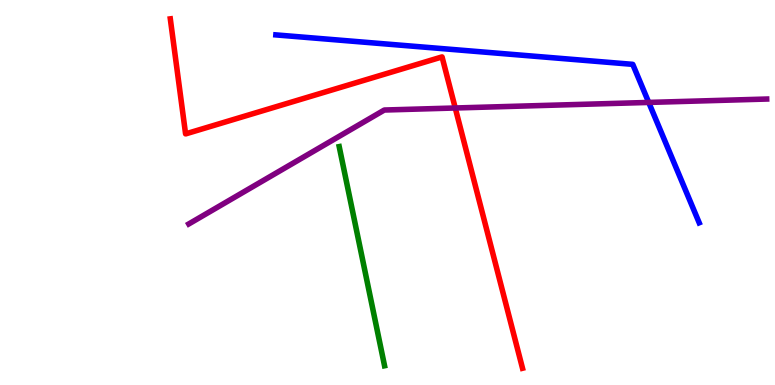[{'lines': ['blue', 'red'], 'intersections': []}, {'lines': ['green', 'red'], 'intersections': []}, {'lines': ['purple', 'red'], 'intersections': [{'x': 5.87, 'y': 7.2}]}, {'lines': ['blue', 'green'], 'intersections': []}, {'lines': ['blue', 'purple'], 'intersections': [{'x': 8.37, 'y': 7.34}]}, {'lines': ['green', 'purple'], 'intersections': []}]